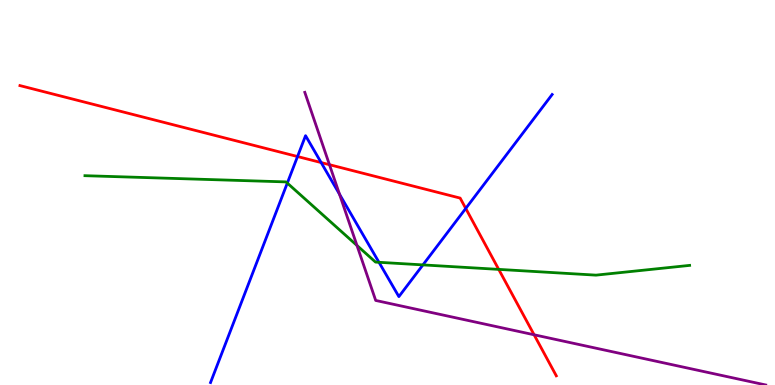[{'lines': ['blue', 'red'], 'intersections': [{'x': 3.84, 'y': 5.93}, {'x': 4.14, 'y': 5.78}, {'x': 6.01, 'y': 4.59}]}, {'lines': ['green', 'red'], 'intersections': [{'x': 6.44, 'y': 3.0}]}, {'lines': ['purple', 'red'], 'intersections': [{'x': 4.25, 'y': 5.72}, {'x': 6.89, 'y': 1.3}]}, {'lines': ['blue', 'green'], 'intersections': [{'x': 3.71, 'y': 5.24}, {'x': 4.89, 'y': 3.19}, {'x': 5.46, 'y': 3.12}]}, {'lines': ['blue', 'purple'], 'intersections': [{'x': 4.38, 'y': 4.95}]}, {'lines': ['green', 'purple'], 'intersections': [{'x': 4.61, 'y': 3.62}]}]